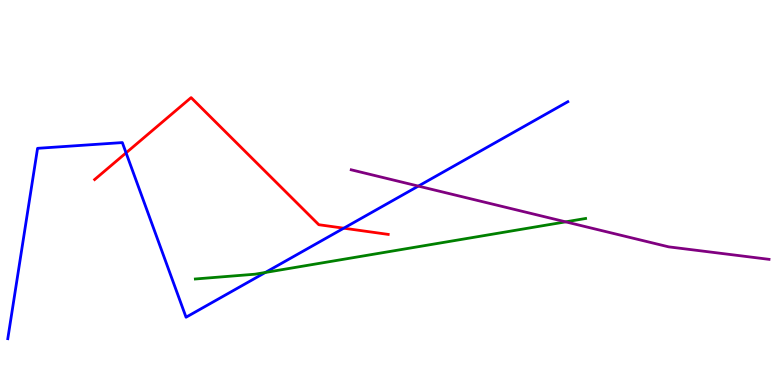[{'lines': ['blue', 'red'], 'intersections': [{'x': 1.63, 'y': 6.03}, {'x': 4.44, 'y': 4.07}]}, {'lines': ['green', 'red'], 'intersections': []}, {'lines': ['purple', 'red'], 'intersections': []}, {'lines': ['blue', 'green'], 'intersections': [{'x': 3.42, 'y': 2.92}]}, {'lines': ['blue', 'purple'], 'intersections': [{'x': 5.4, 'y': 5.17}]}, {'lines': ['green', 'purple'], 'intersections': [{'x': 7.3, 'y': 4.24}]}]